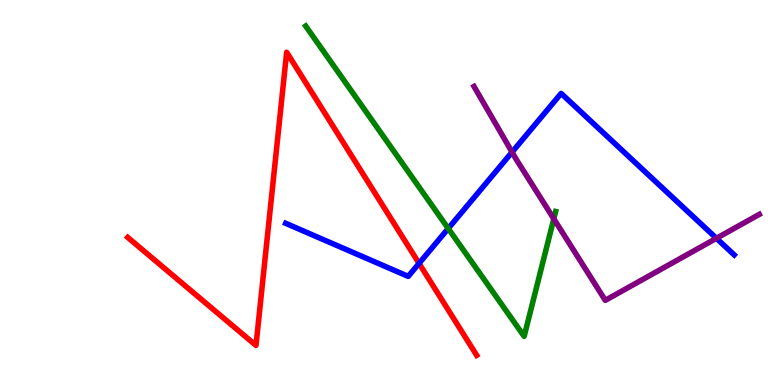[{'lines': ['blue', 'red'], 'intersections': [{'x': 5.41, 'y': 3.16}]}, {'lines': ['green', 'red'], 'intersections': []}, {'lines': ['purple', 'red'], 'intersections': []}, {'lines': ['blue', 'green'], 'intersections': [{'x': 5.78, 'y': 4.07}]}, {'lines': ['blue', 'purple'], 'intersections': [{'x': 6.61, 'y': 6.05}, {'x': 9.24, 'y': 3.81}]}, {'lines': ['green', 'purple'], 'intersections': [{'x': 7.15, 'y': 4.32}]}]